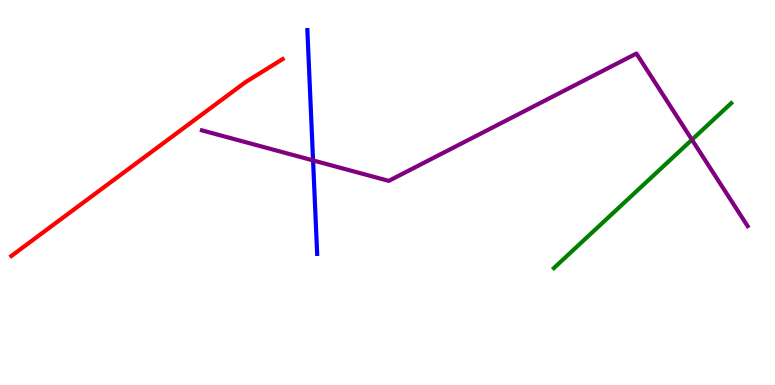[{'lines': ['blue', 'red'], 'intersections': []}, {'lines': ['green', 'red'], 'intersections': []}, {'lines': ['purple', 'red'], 'intersections': []}, {'lines': ['blue', 'green'], 'intersections': []}, {'lines': ['blue', 'purple'], 'intersections': [{'x': 4.04, 'y': 5.83}]}, {'lines': ['green', 'purple'], 'intersections': [{'x': 8.93, 'y': 6.37}]}]